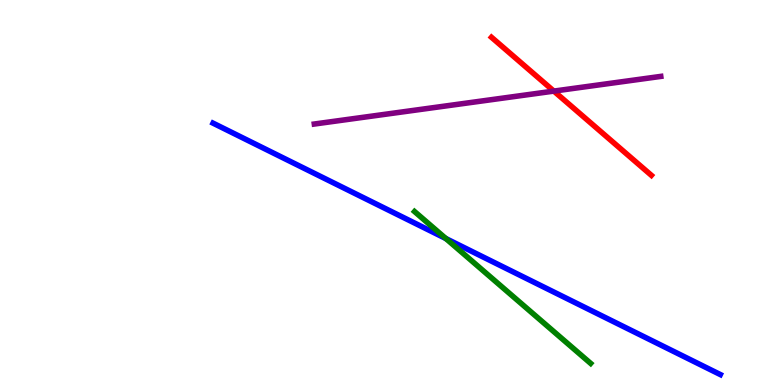[{'lines': ['blue', 'red'], 'intersections': []}, {'lines': ['green', 'red'], 'intersections': []}, {'lines': ['purple', 'red'], 'intersections': [{'x': 7.15, 'y': 7.63}]}, {'lines': ['blue', 'green'], 'intersections': [{'x': 5.75, 'y': 3.8}]}, {'lines': ['blue', 'purple'], 'intersections': []}, {'lines': ['green', 'purple'], 'intersections': []}]